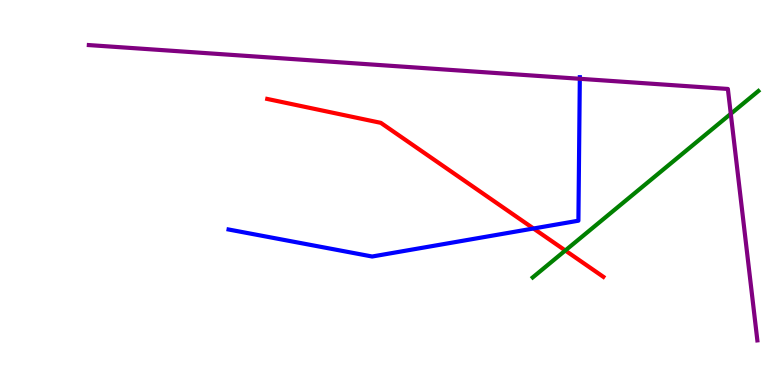[{'lines': ['blue', 'red'], 'intersections': [{'x': 6.88, 'y': 4.06}]}, {'lines': ['green', 'red'], 'intersections': [{'x': 7.29, 'y': 3.49}]}, {'lines': ['purple', 'red'], 'intersections': []}, {'lines': ['blue', 'green'], 'intersections': []}, {'lines': ['blue', 'purple'], 'intersections': [{'x': 7.48, 'y': 7.95}]}, {'lines': ['green', 'purple'], 'intersections': [{'x': 9.43, 'y': 7.04}]}]